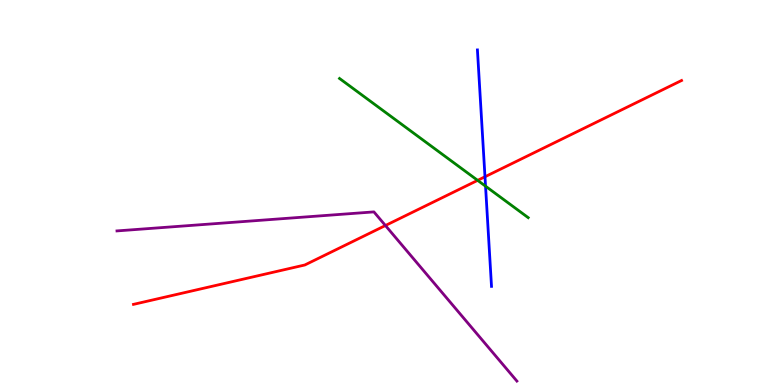[{'lines': ['blue', 'red'], 'intersections': [{'x': 6.26, 'y': 5.41}]}, {'lines': ['green', 'red'], 'intersections': [{'x': 6.16, 'y': 5.32}]}, {'lines': ['purple', 'red'], 'intersections': [{'x': 4.97, 'y': 4.14}]}, {'lines': ['blue', 'green'], 'intersections': [{'x': 6.27, 'y': 5.16}]}, {'lines': ['blue', 'purple'], 'intersections': []}, {'lines': ['green', 'purple'], 'intersections': []}]